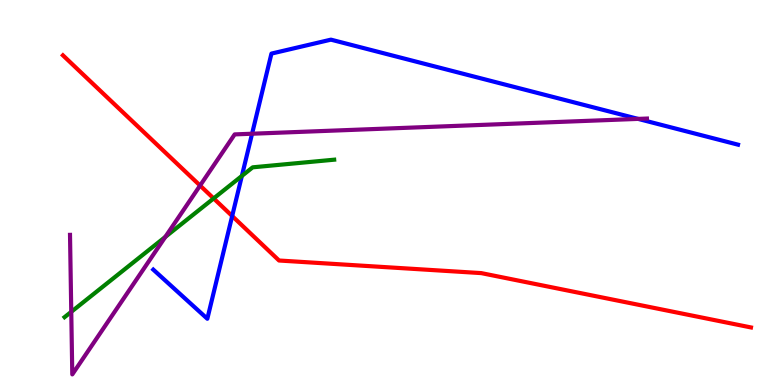[{'lines': ['blue', 'red'], 'intersections': [{'x': 3.0, 'y': 4.39}]}, {'lines': ['green', 'red'], 'intersections': [{'x': 2.76, 'y': 4.85}]}, {'lines': ['purple', 'red'], 'intersections': [{'x': 2.58, 'y': 5.18}]}, {'lines': ['blue', 'green'], 'intersections': [{'x': 3.12, 'y': 5.43}]}, {'lines': ['blue', 'purple'], 'intersections': [{'x': 3.25, 'y': 6.53}, {'x': 8.23, 'y': 6.91}]}, {'lines': ['green', 'purple'], 'intersections': [{'x': 0.92, 'y': 1.9}, {'x': 2.13, 'y': 3.85}]}]